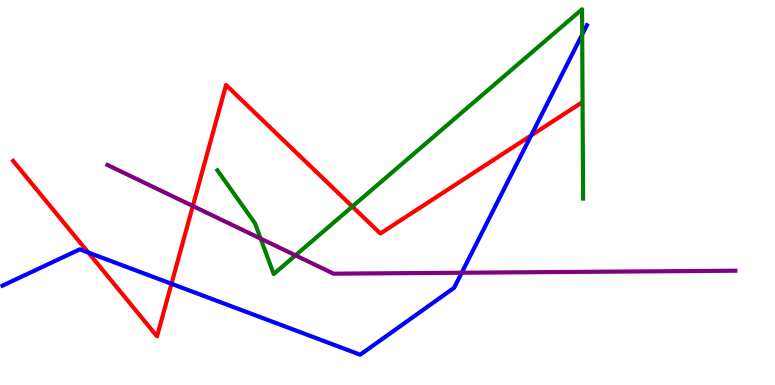[{'lines': ['blue', 'red'], 'intersections': [{'x': 1.14, 'y': 3.44}, {'x': 2.21, 'y': 2.63}, {'x': 6.85, 'y': 6.48}]}, {'lines': ['green', 'red'], 'intersections': [{'x': 4.55, 'y': 4.64}]}, {'lines': ['purple', 'red'], 'intersections': [{'x': 2.49, 'y': 4.65}]}, {'lines': ['blue', 'green'], 'intersections': [{'x': 7.51, 'y': 9.1}]}, {'lines': ['blue', 'purple'], 'intersections': [{'x': 5.96, 'y': 2.92}]}, {'lines': ['green', 'purple'], 'intersections': [{'x': 3.36, 'y': 3.8}, {'x': 3.81, 'y': 3.37}]}]